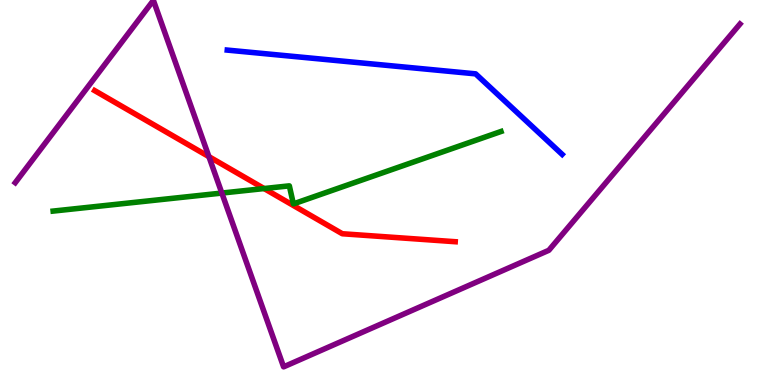[{'lines': ['blue', 'red'], 'intersections': []}, {'lines': ['green', 'red'], 'intersections': [{'x': 3.41, 'y': 5.1}]}, {'lines': ['purple', 'red'], 'intersections': [{'x': 2.7, 'y': 5.93}]}, {'lines': ['blue', 'green'], 'intersections': []}, {'lines': ['blue', 'purple'], 'intersections': []}, {'lines': ['green', 'purple'], 'intersections': [{'x': 2.86, 'y': 4.99}]}]